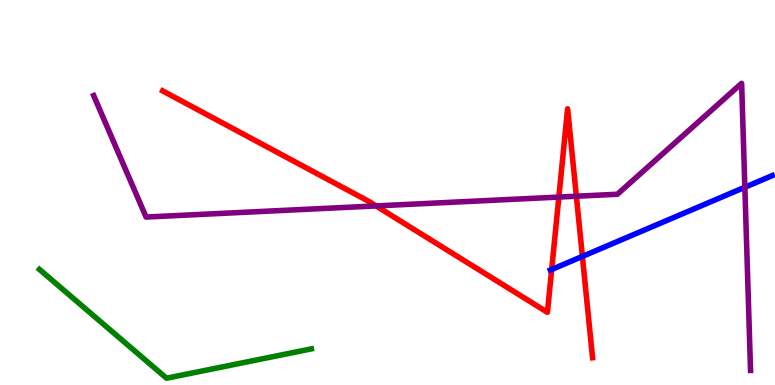[{'lines': ['blue', 'red'], 'intersections': [{'x': 7.12, 'y': 3.0}, {'x': 7.51, 'y': 3.34}]}, {'lines': ['green', 'red'], 'intersections': []}, {'lines': ['purple', 'red'], 'intersections': [{'x': 4.85, 'y': 4.65}, {'x': 7.21, 'y': 4.88}, {'x': 7.44, 'y': 4.9}]}, {'lines': ['blue', 'green'], 'intersections': []}, {'lines': ['blue', 'purple'], 'intersections': [{'x': 9.61, 'y': 5.14}]}, {'lines': ['green', 'purple'], 'intersections': []}]